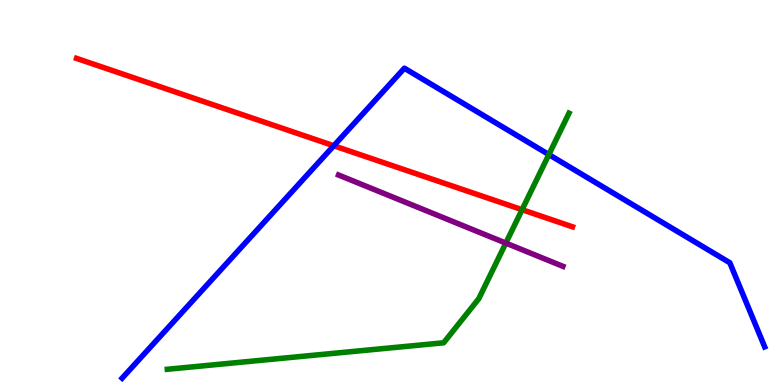[{'lines': ['blue', 'red'], 'intersections': [{'x': 4.31, 'y': 6.21}]}, {'lines': ['green', 'red'], 'intersections': [{'x': 6.74, 'y': 4.55}]}, {'lines': ['purple', 'red'], 'intersections': []}, {'lines': ['blue', 'green'], 'intersections': [{'x': 7.08, 'y': 5.98}]}, {'lines': ['blue', 'purple'], 'intersections': []}, {'lines': ['green', 'purple'], 'intersections': [{'x': 6.53, 'y': 3.69}]}]